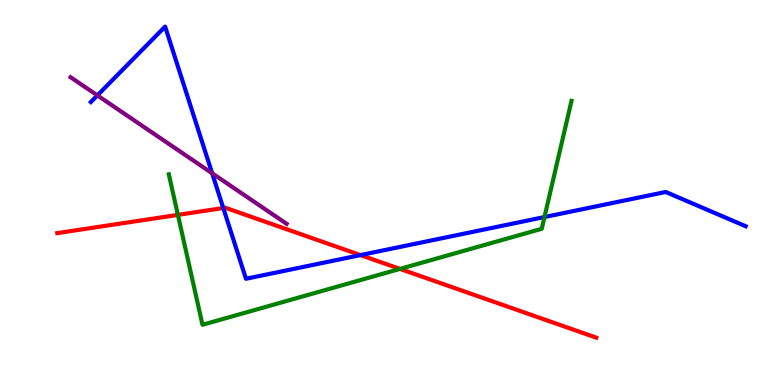[{'lines': ['blue', 'red'], 'intersections': [{'x': 2.88, 'y': 4.6}, {'x': 4.65, 'y': 3.37}]}, {'lines': ['green', 'red'], 'intersections': [{'x': 2.3, 'y': 4.42}, {'x': 5.16, 'y': 3.02}]}, {'lines': ['purple', 'red'], 'intersections': []}, {'lines': ['blue', 'green'], 'intersections': [{'x': 7.03, 'y': 4.36}]}, {'lines': ['blue', 'purple'], 'intersections': [{'x': 1.26, 'y': 7.52}, {'x': 2.74, 'y': 5.5}]}, {'lines': ['green', 'purple'], 'intersections': []}]